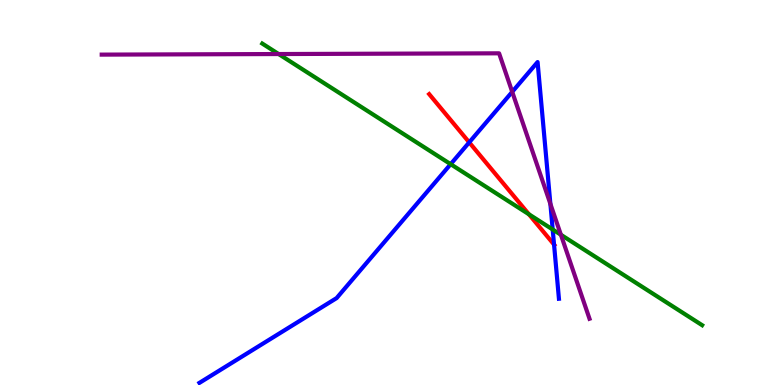[{'lines': ['blue', 'red'], 'intersections': [{'x': 6.05, 'y': 6.3}, {'x': 7.15, 'y': 3.65}]}, {'lines': ['green', 'red'], 'intersections': [{'x': 6.82, 'y': 4.43}]}, {'lines': ['purple', 'red'], 'intersections': []}, {'lines': ['blue', 'green'], 'intersections': [{'x': 5.81, 'y': 5.74}, {'x': 7.13, 'y': 4.04}]}, {'lines': ['blue', 'purple'], 'intersections': [{'x': 6.61, 'y': 7.61}, {'x': 7.1, 'y': 4.7}]}, {'lines': ['green', 'purple'], 'intersections': [{'x': 3.6, 'y': 8.6}, {'x': 7.24, 'y': 3.9}]}]